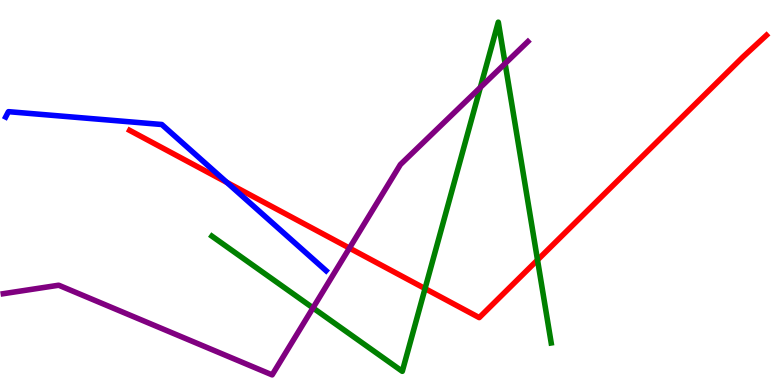[{'lines': ['blue', 'red'], 'intersections': [{'x': 2.93, 'y': 5.26}]}, {'lines': ['green', 'red'], 'intersections': [{'x': 5.48, 'y': 2.5}, {'x': 6.94, 'y': 3.25}]}, {'lines': ['purple', 'red'], 'intersections': [{'x': 4.51, 'y': 3.56}]}, {'lines': ['blue', 'green'], 'intersections': []}, {'lines': ['blue', 'purple'], 'intersections': []}, {'lines': ['green', 'purple'], 'intersections': [{'x': 4.04, 'y': 2.0}, {'x': 6.2, 'y': 7.73}, {'x': 6.52, 'y': 8.35}]}]